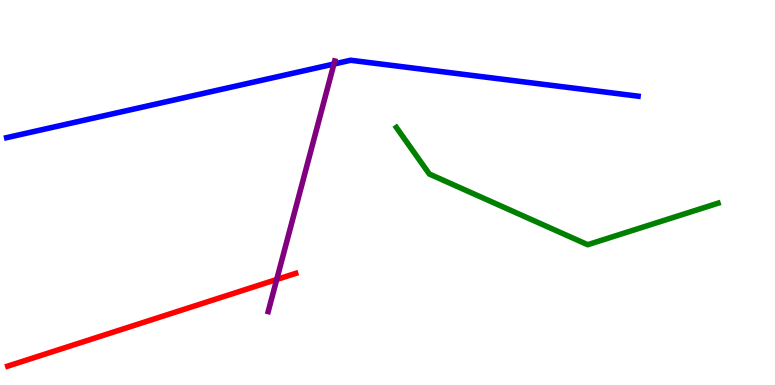[{'lines': ['blue', 'red'], 'intersections': []}, {'lines': ['green', 'red'], 'intersections': []}, {'lines': ['purple', 'red'], 'intersections': [{'x': 3.57, 'y': 2.74}]}, {'lines': ['blue', 'green'], 'intersections': []}, {'lines': ['blue', 'purple'], 'intersections': [{'x': 4.31, 'y': 8.34}]}, {'lines': ['green', 'purple'], 'intersections': []}]